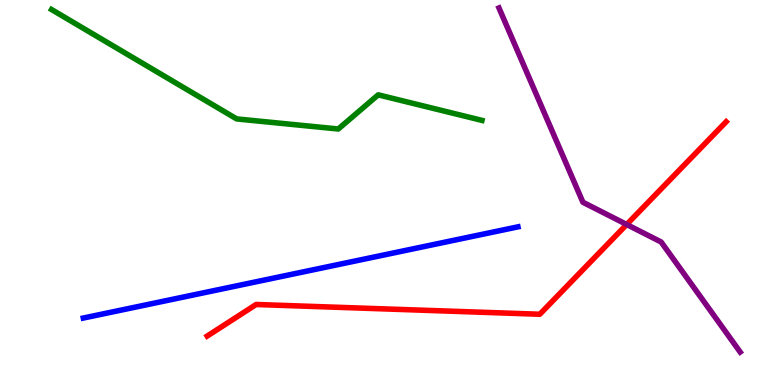[{'lines': ['blue', 'red'], 'intersections': []}, {'lines': ['green', 'red'], 'intersections': []}, {'lines': ['purple', 'red'], 'intersections': [{'x': 8.09, 'y': 4.17}]}, {'lines': ['blue', 'green'], 'intersections': []}, {'lines': ['blue', 'purple'], 'intersections': []}, {'lines': ['green', 'purple'], 'intersections': []}]